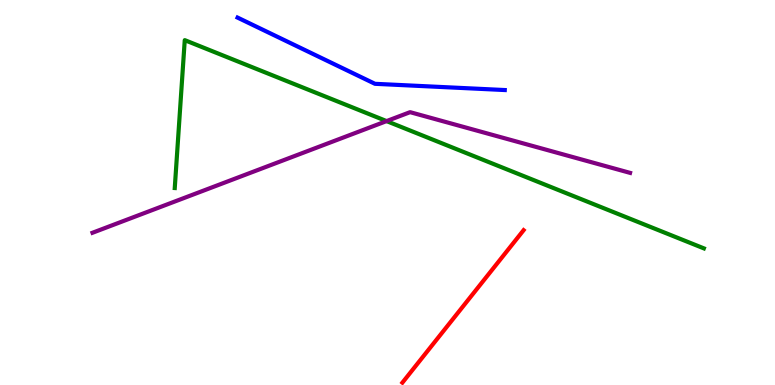[{'lines': ['blue', 'red'], 'intersections': []}, {'lines': ['green', 'red'], 'intersections': []}, {'lines': ['purple', 'red'], 'intersections': []}, {'lines': ['blue', 'green'], 'intersections': []}, {'lines': ['blue', 'purple'], 'intersections': []}, {'lines': ['green', 'purple'], 'intersections': [{'x': 4.99, 'y': 6.85}]}]